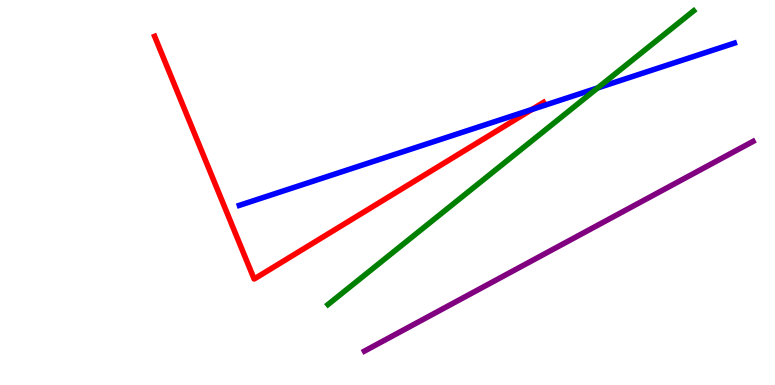[{'lines': ['blue', 'red'], 'intersections': [{'x': 6.86, 'y': 7.16}]}, {'lines': ['green', 'red'], 'intersections': []}, {'lines': ['purple', 'red'], 'intersections': []}, {'lines': ['blue', 'green'], 'intersections': [{'x': 7.71, 'y': 7.72}]}, {'lines': ['blue', 'purple'], 'intersections': []}, {'lines': ['green', 'purple'], 'intersections': []}]